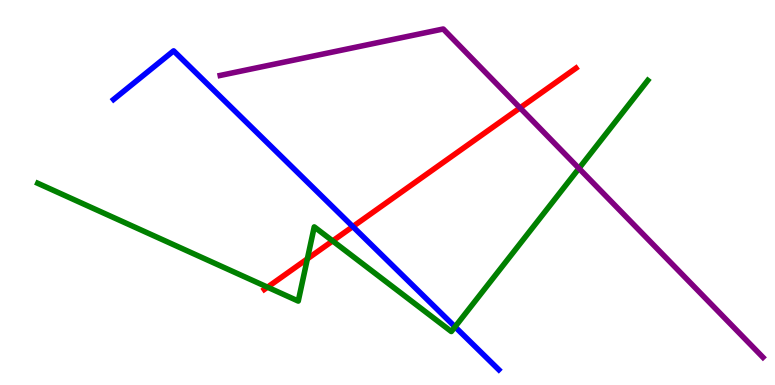[{'lines': ['blue', 'red'], 'intersections': [{'x': 4.55, 'y': 4.11}]}, {'lines': ['green', 'red'], 'intersections': [{'x': 3.45, 'y': 2.54}, {'x': 3.97, 'y': 3.28}, {'x': 4.29, 'y': 3.74}]}, {'lines': ['purple', 'red'], 'intersections': [{'x': 6.71, 'y': 7.2}]}, {'lines': ['blue', 'green'], 'intersections': [{'x': 5.87, 'y': 1.51}]}, {'lines': ['blue', 'purple'], 'intersections': []}, {'lines': ['green', 'purple'], 'intersections': [{'x': 7.47, 'y': 5.63}]}]